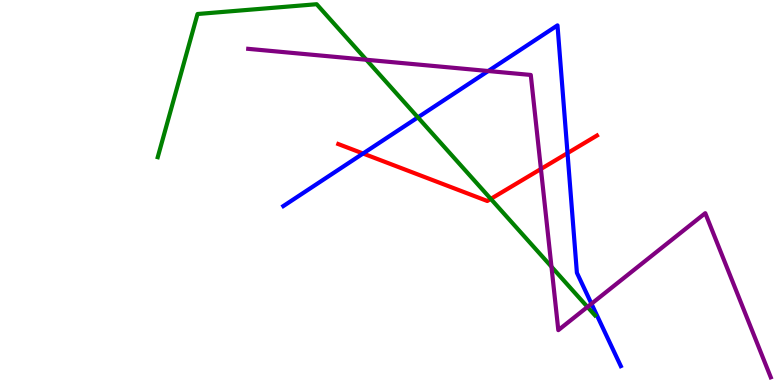[{'lines': ['blue', 'red'], 'intersections': [{'x': 4.68, 'y': 6.01}, {'x': 7.32, 'y': 6.02}]}, {'lines': ['green', 'red'], 'intersections': [{'x': 6.33, 'y': 4.83}]}, {'lines': ['purple', 'red'], 'intersections': [{'x': 6.98, 'y': 5.61}]}, {'lines': ['blue', 'green'], 'intersections': [{'x': 5.39, 'y': 6.95}]}, {'lines': ['blue', 'purple'], 'intersections': [{'x': 6.3, 'y': 8.16}, {'x': 7.63, 'y': 2.11}]}, {'lines': ['green', 'purple'], 'intersections': [{'x': 4.73, 'y': 8.45}, {'x': 7.12, 'y': 3.07}, {'x': 7.58, 'y': 2.03}]}]